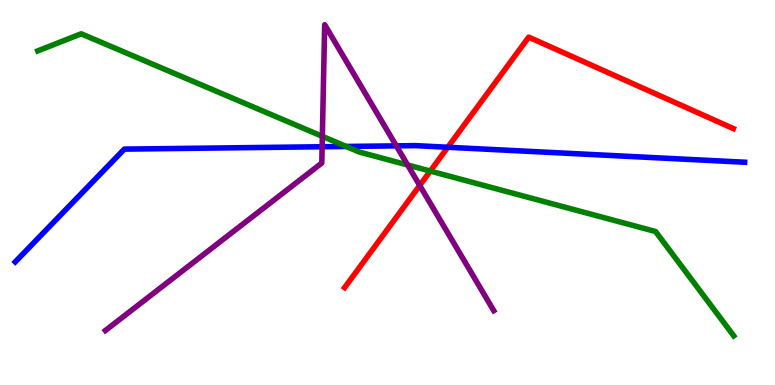[{'lines': ['blue', 'red'], 'intersections': [{'x': 5.78, 'y': 6.18}]}, {'lines': ['green', 'red'], 'intersections': [{'x': 5.55, 'y': 5.56}]}, {'lines': ['purple', 'red'], 'intersections': [{'x': 5.42, 'y': 5.18}]}, {'lines': ['blue', 'green'], 'intersections': [{'x': 4.47, 'y': 6.2}]}, {'lines': ['blue', 'purple'], 'intersections': [{'x': 4.16, 'y': 6.19}, {'x': 5.11, 'y': 6.21}]}, {'lines': ['green', 'purple'], 'intersections': [{'x': 4.16, 'y': 6.46}, {'x': 5.26, 'y': 5.71}]}]